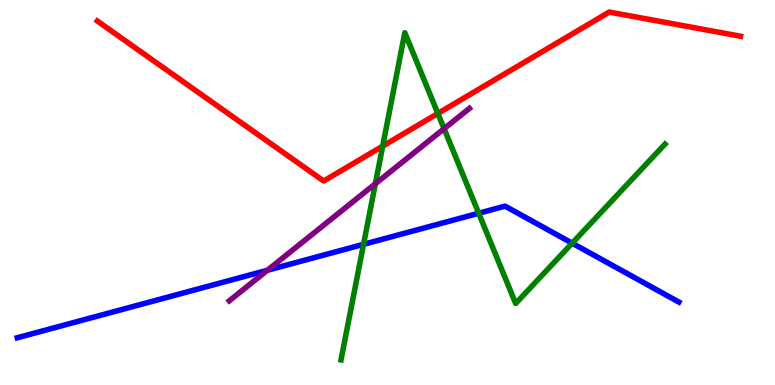[{'lines': ['blue', 'red'], 'intersections': []}, {'lines': ['green', 'red'], 'intersections': [{'x': 4.94, 'y': 6.2}, {'x': 5.65, 'y': 7.05}]}, {'lines': ['purple', 'red'], 'intersections': []}, {'lines': ['blue', 'green'], 'intersections': [{'x': 4.69, 'y': 3.65}, {'x': 6.18, 'y': 4.46}, {'x': 7.38, 'y': 3.68}]}, {'lines': ['blue', 'purple'], 'intersections': [{'x': 3.45, 'y': 2.98}]}, {'lines': ['green', 'purple'], 'intersections': [{'x': 4.84, 'y': 5.23}, {'x': 5.73, 'y': 6.66}]}]